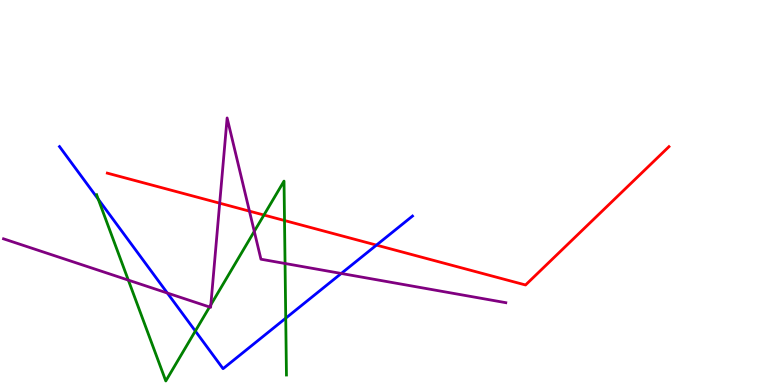[{'lines': ['blue', 'red'], 'intersections': [{'x': 4.86, 'y': 3.63}]}, {'lines': ['green', 'red'], 'intersections': [{'x': 3.41, 'y': 4.42}, {'x': 3.67, 'y': 4.27}]}, {'lines': ['purple', 'red'], 'intersections': [{'x': 2.83, 'y': 4.72}, {'x': 3.22, 'y': 4.52}]}, {'lines': ['blue', 'green'], 'intersections': [{'x': 1.27, 'y': 4.83}, {'x': 2.52, 'y': 1.4}, {'x': 3.69, 'y': 1.74}]}, {'lines': ['blue', 'purple'], 'intersections': [{'x': 2.16, 'y': 2.39}, {'x': 4.4, 'y': 2.9}]}, {'lines': ['green', 'purple'], 'intersections': [{'x': 1.66, 'y': 2.72}, {'x': 2.7, 'y': 2.03}, {'x': 2.72, 'y': 2.08}, {'x': 3.28, 'y': 3.99}, {'x': 3.68, 'y': 3.16}]}]